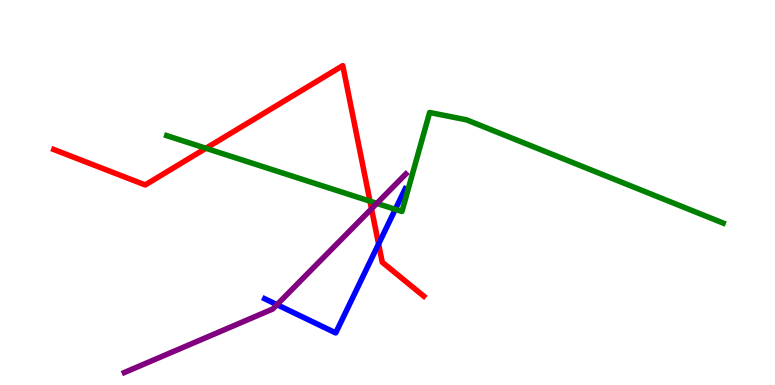[{'lines': ['blue', 'red'], 'intersections': [{'x': 4.88, 'y': 3.66}]}, {'lines': ['green', 'red'], 'intersections': [{'x': 2.66, 'y': 6.15}, {'x': 4.77, 'y': 4.77}]}, {'lines': ['purple', 'red'], 'intersections': [{'x': 4.79, 'y': 4.58}]}, {'lines': ['blue', 'green'], 'intersections': [{'x': 5.1, 'y': 4.56}]}, {'lines': ['blue', 'purple'], 'intersections': [{'x': 3.57, 'y': 2.09}]}, {'lines': ['green', 'purple'], 'intersections': [{'x': 4.86, 'y': 4.72}]}]